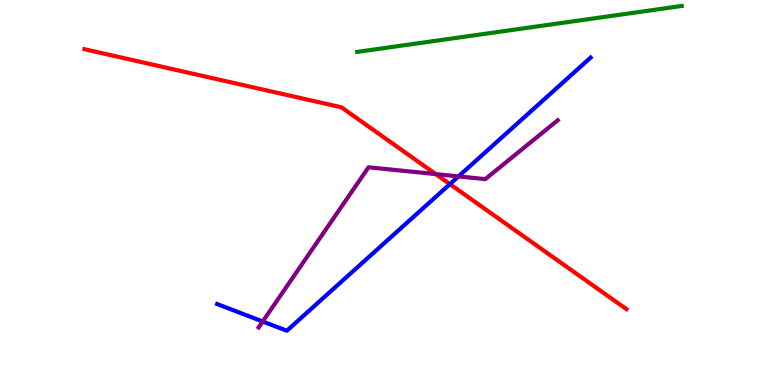[{'lines': ['blue', 'red'], 'intersections': [{'x': 5.81, 'y': 5.22}]}, {'lines': ['green', 'red'], 'intersections': []}, {'lines': ['purple', 'red'], 'intersections': [{'x': 5.62, 'y': 5.48}]}, {'lines': ['blue', 'green'], 'intersections': []}, {'lines': ['blue', 'purple'], 'intersections': [{'x': 3.39, 'y': 1.65}, {'x': 5.92, 'y': 5.42}]}, {'lines': ['green', 'purple'], 'intersections': []}]